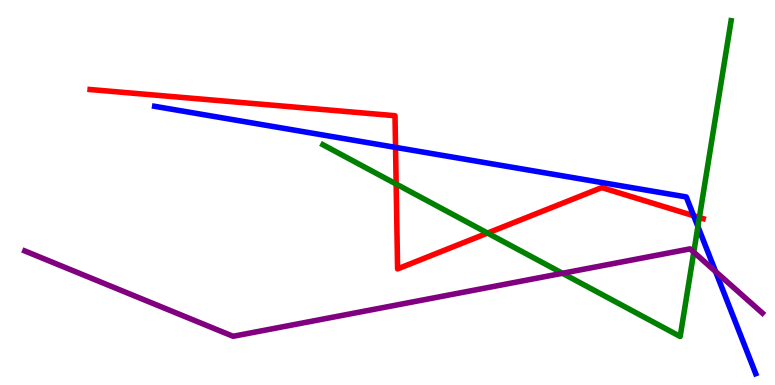[{'lines': ['blue', 'red'], 'intersections': [{'x': 5.1, 'y': 6.17}, {'x': 8.95, 'y': 4.4}]}, {'lines': ['green', 'red'], 'intersections': [{'x': 5.11, 'y': 5.22}, {'x': 6.29, 'y': 3.95}, {'x': 9.02, 'y': 4.35}]}, {'lines': ['purple', 'red'], 'intersections': []}, {'lines': ['blue', 'green'], 'intersections': [{'x': 9.01, 'y': 4.12}]}, {'lines': ['blue', 'purple'], 'intersections': [{'x': 9.23, 'y': 2.95}]}, {'lines': ['green', 'purple'], 'intersections': [{'x': 7.26, 'y': 2.9}, {'x': 8.95, 'y': 3.45}]}]